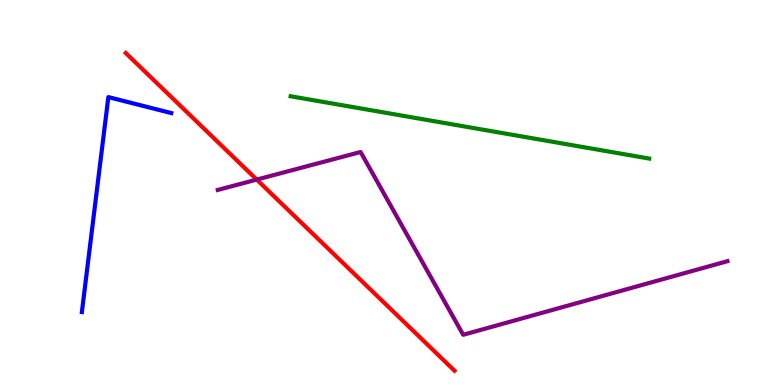[{'lines': ['blue', 'red'], 'intersections': []}, {'lines': ['green', 'red'], 'intersections': []}, {'lines': ['purple', 'red'], 'intersections': [{'x': 3.31, 'y': 5.34}]}, {'lines': ['blue', 'green'], 'intersections': []}, {'lines': ['blue', 'purple'], 'intersections': []}, {'lines': ['green', 'purple'], 'intersections': []}]